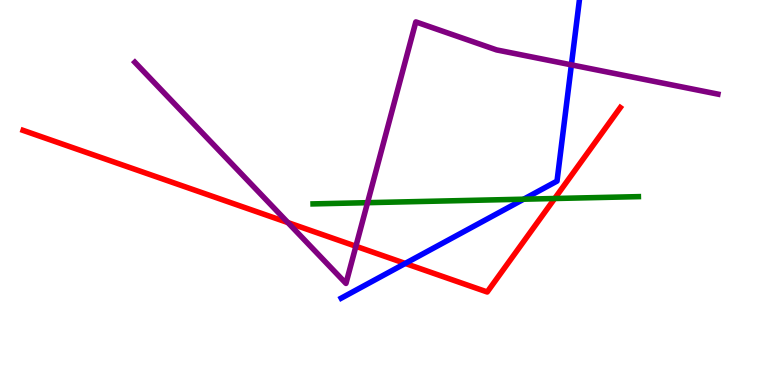[{'lines': ['blue', 'red'], 'intersections': [{'x': 5.23, 'y': 3.16}]}, {'lines': ['green', 'red'], 'intersections': [{'x': 7.16, 'y': 4.84}]}, {'lines': ['purple', 'red'], 'intersections': [{'x': 3.71, 'y': 4.22}, {'x': 4.59, 'y': 3.6}]}, {'lines': ['blue', 'green'], 'intersections': [{'x': 6.76, 'y': 4.83}]}, {'lines': ['blue', 'purple'], 'intersections': [{'x': 7.37, 'y': 8.32}]}, {'lines': ['green', 'purple'], 'intersections': [{'x': 4.74, 'y': 4.74}]}]